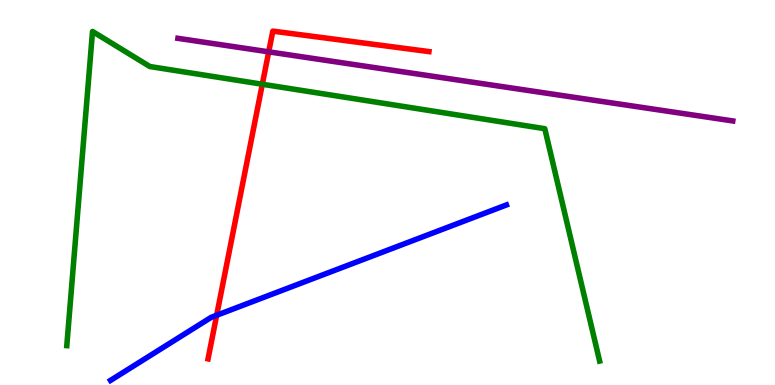[{'lines': ['blue', 'red'], 'intersections': [{'x': 2.8, 'y': 1.81}]}, {'lines': ['green', 'red'], 'intersections': [{'x': 3.38, 'y': 7.81}]}, {'lines': ['purple', 'red'], 'intersections': [{'x': 3.47, 'y': 8.65}]}, {'lines': ['blue', 'green'], 'intersections': []}, {'lines': ['blue', 'purple'], 'intersections': []}, {'lines': ['green', 'purple'], 'intersections': []}]